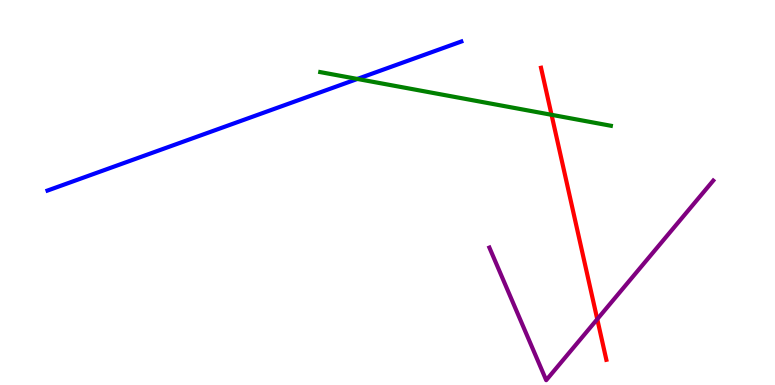[{'lines': ['blue', 'red'], 'intersections': []}, {'lines': ['green', 'red'], 'intersections': [{'x': 7.12, 'y': 7.02}]}, {'lines': ['purple', 'red'], 'intersections': [{'x': 7.71, 'y': 1.71}]}, {'lines': ['blue', 'green'], 'intersections': [{'x': 4.61, 'y': 7.95}]}, {'lines': ['blue', 'purple'], 'intersections': []}, {'lines': ['green', 'purple'], 'intersections': []}]